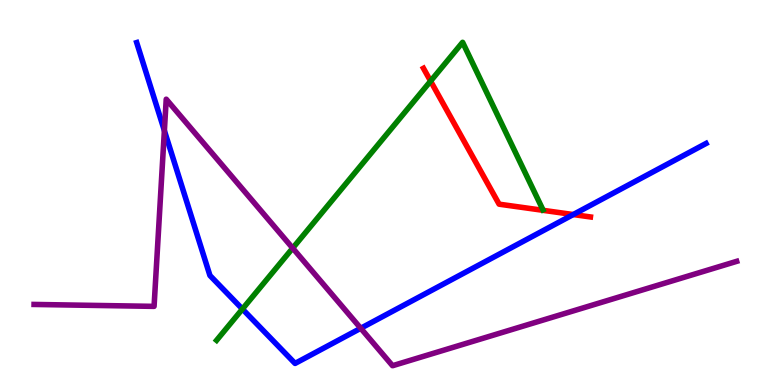[{'lines': ['blue', 'red'], 'intersections': [{'x': 7.4, 'y': 4.43}]}, {'lines': ['green', 'red'], 'intersections': [{'x': 5.56, 'y': 7.89}]}, {'lines': ['purple', 'red'], 'intersections': []}, {'lines': ['blue', 'green'], 'intersections': [{'x': 3.13, 'y': 1.97}]}, {'lines': ['blue', 'purple'], 'intersections': [{'x': 2.12, 'y': 6.61}, {'x': 4.65, 'y': 1.47}]}, {'lines': ['green', 'purple'], 'intersections': [{'x': 3.78, 'y': 3.55}]}]